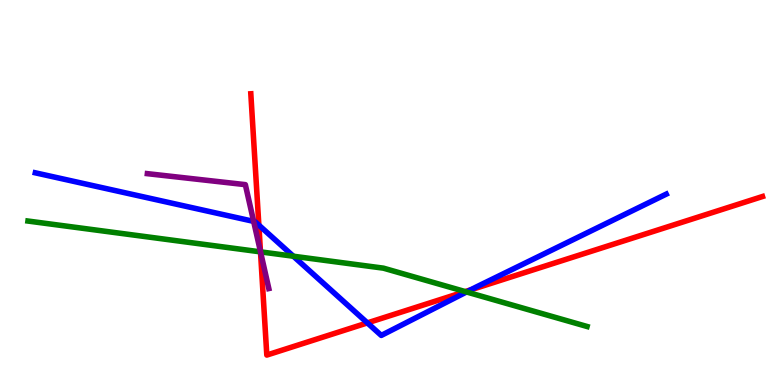[{'lines': ['blue', 'red'], 'intersections': [{'x': 3.34, 'y': 4.15}, {'x': 4.74, 'y': 1.61}, {'x': 6.07, 'y': 2.47}]}, {'lines': ['green', 'red'], 'intersections': [{'x': 3.36, 'y': 3.46}, {'x': 6.0, 'y': 2.43}]}, {'lines': ['purple', 'red'], 'intersections': [{'x': 3.36, 'y': 3.46}]}, {'lines': ['blue', 'green'], 'intersections': [{'x': 3.79, 'y': 3.34}, {'x': 6.02, 'y': 2.42}]}, {'lines': ['blue', 'purple'], 'intersections': [{'x': 3.27, 'y': 4.25}]}, {'lines': ['green', 'purple'], 'intersections': [{'x': 3.36, 'y': 3.46}]}]